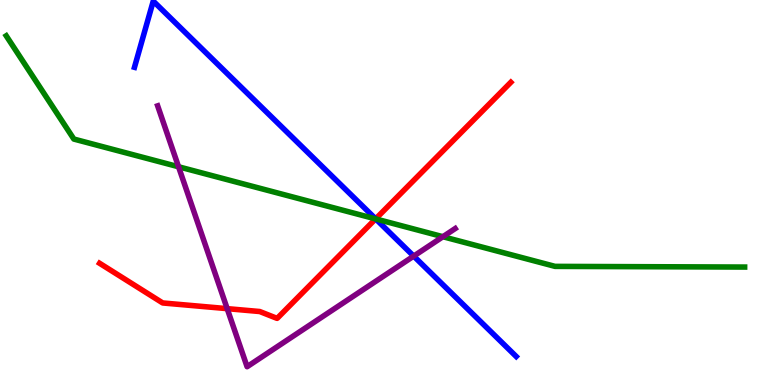[{'lines': ['blue', 'red'], 'intersections': [{'x': 4.85, 'y': 4.32}]}, {'lines': ['green', 'red'], 'intersections': [{'x': 4.85, 'y': 4.31}]}, {'lines': ['purple', 'red'], 'intersections': [{'x': 2.93, 'y': 1.98}]}, {'lines': ['blue', 'green'], 'intersections': [{'x': 4.85, 'y': 4.31}]}, {'lines': ['blue', 'purple'], 'intersections': [{'x': 5.34, 'y': 3.35}]}, {'lines': ['green', 'purple'], 'intersections': [{'x': 2.3, 'y': 5.67}, {'x': 5.72, 'y': 3.85}]}]